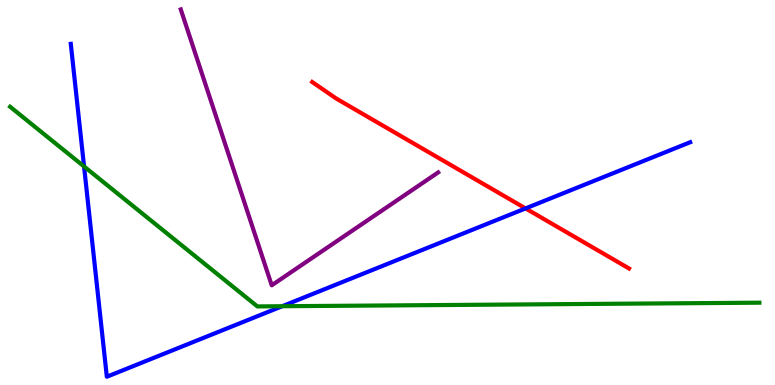[{'lines': ['blue', 'red'], 'intersections': [{'x': 6.78, 'y': 4.59}]}, {'lines': ['green', 'red'], 'intersections': []}, {'lines': ['purple', 'red'], 'intersections': []}, {'lines': ['blue', 'green'], 'intersections': [{'x': 1.08, 'y': 5.68}, {'x': 3.64, 'y': 2.05}]}, {'lines': ['blue', 'purple'], 'intersections': []}, {'lines': ['green', 'purple'], 'intersections': []}]